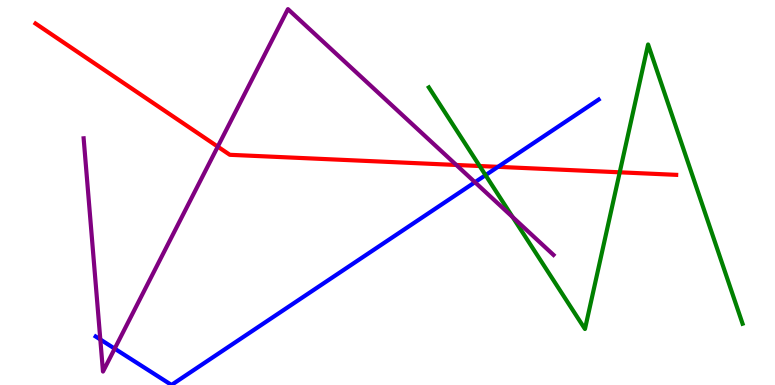[{'lines': ['blue', 'red'], 'intersections': [{'x': 6.43, 'y': 5.67}]}, {'lines': ['green', 'red'], 'intersections': [{'x': 6.19, 'y': 5.69}, {'x': 8.0, 'y': 5.52}]}, {'lines': ['purple', 'red'], 'intersections': [{'x': 2.81, 'y': 6.19}, {'x': 5.89, 'y': 5.72}]}, {'lines': ['blue', 'green'], 'intersections': [{'x': 6.27, 'y': 5.45}]}, {'lines': ['blue', 'purple'], 'intersections': [{'x': 1.29, 'y': 1.18}, {'x': 1.48, 'y': 0.944}, {'x': 6.13, 'y': 5.27}]}, {'lines': ['green', 'purple'], 'intersections': [{'x': 6.62, 'y': 4.36}]}]